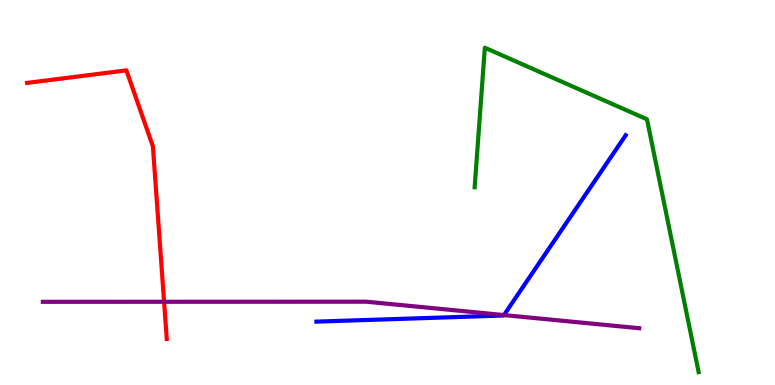[{'lines': ['blue', 'red'], 'intersections': []}, {'lines': ['green', 'red'], 'intersections': []}, {'lines': ['purple', 'red'], 'intersections': [{'x': 2.12, 'y': 2.16}]}, {'lines': ['blue', 'green'], 'intersections': []}, {'lines': ['blue', 'purple'], 'intersections': [{'x': 6.5, 'y': 1.82}]}, {'lines': ['green', 'purple'], 'intersections': []}]